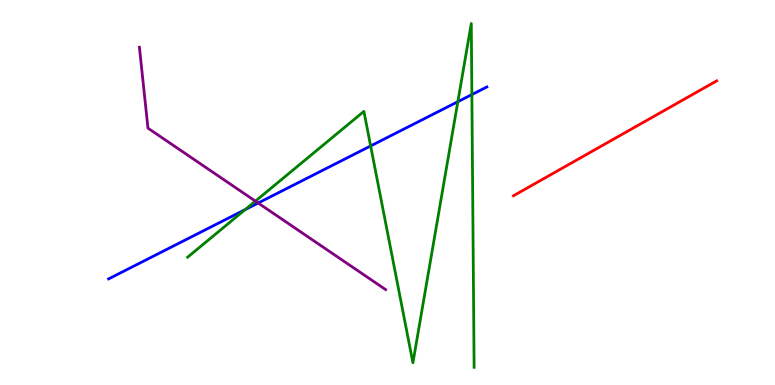[{'lines': ['blue', 'red'], 'intersections': []}, {'lines': ['green', 'red'], 'intersections': []}, {'lines': ['purple', 'red'], 'intersections': []}, {'lines': ['blue', 'green'], 'intersections': [{'x': 3.16, 'y': 4.56}, {'x': 4.78, 'y': 6.21}, {'x': 5.91, 'y': 7.36}, {'x': 6.09, 'y': 7.54}]}, {'lines': ['blue', 'purple'], 'intersections': [{'x': 3.33, 'y': 4.73}]}, {'lines': ['green', 'purple'], 'intersections': [{'x': 3.3, 'y': 4.78}]}]